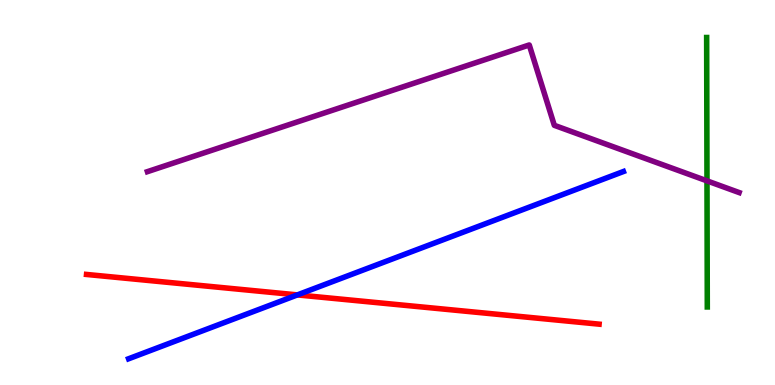[{'lines': ['blue', 'red'], 'intersections': [{'x': 3.84, 'y': 2.34}]}, {'lines': ['green', 'red'], 'intersections': []}, {'lines': ['purple', 'red'], 'intersections': []}, {'lines': ['blue', 'green'], 'intersections': []}, {'lines': ['blue', 'purple'], 'intersections': []}, {'lines': ['green', 'purple'], 'intersections': [{'x': 9.12, 'y': 5.3}]}]